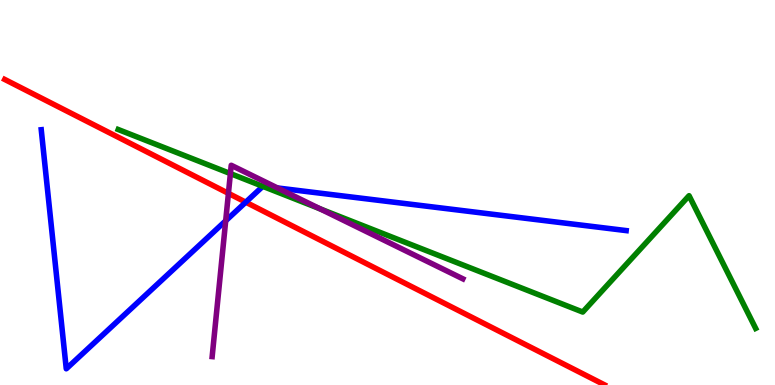[{'lines': ['blue', 'red'], 'intersections': [{'x': 3.17, 'y': 4.75}]}, {'lines': ['green', 'red'], 'intersections': []}, {'lines': ['purple', 'red'], 'intersections': [{'x': 2.95, 'y': 4.98}]}, {'lines': ['blue', 'green'], 'intersections': [{'x': 3.39, 'y': 5.16}]}, {'lines': ['blue', 'purple'], 'intersections': [{'x': 2.91, 'y': 4.26}, {'x': 3.58, 'y': 5.12}]}, {'lines': ['green', 'purple'], 'intersections': [{'x': 2.97, 'y': 5.49}, {'x': 4.13, 'y': 4.58}]}]